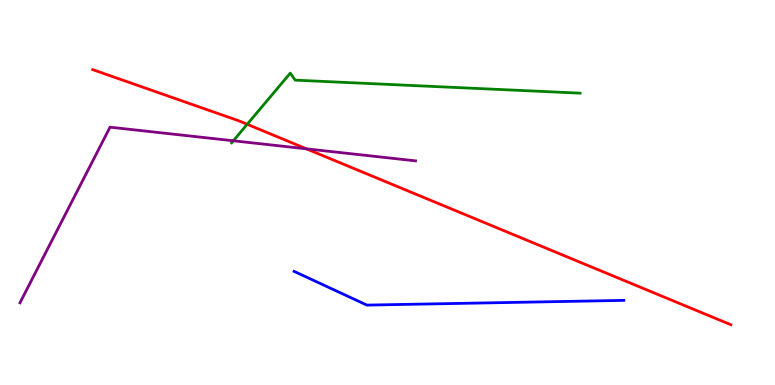[{'lines': ['blue', 'red'], 'intersections': []}, {'lines': ['green', 'red'], 'intersections': [{'x': 3.19, 'y': 6.77}]}, {'lines': ['purple', 'red'], 'intersections': [{'x': 3.95, 'y': 6.13}]}, {'lines': ['blue', 'green'], 'intersections': []}, {'lines': ['blue', 'purple'], 'intersections': []}, {'lines': ['green', 'purple'], 'intersections': [{'x': 3.01, 'y': 6.34}]}]